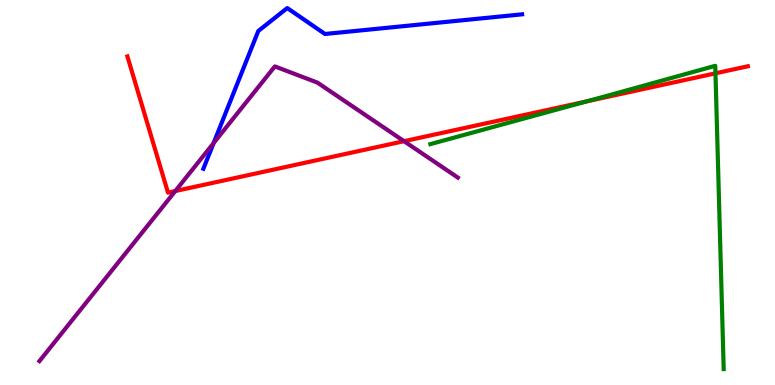[{'lines': ['blue', 'red'], 'intersections': []}, {'lines': ['green', 'red'], 'intersections': [{'x': 7.57, 'y': 7.37}, {'x': 9.23, 'y': 8.1}]}, {'lines': ['purple', 'red'], 'intersections': [{'x': 2.26, 'y': 5.04}, {'x': 5.21, 'y': 6.33}]}, {'lines': ['blue', 'green'], 'intersections': []}, {'lines': ['blue', 'purple'], 'intersections': [{'x': 2.76, 'y': 6.28}]}, {'lines': ['green', 'purple'], 'intersections': []}]